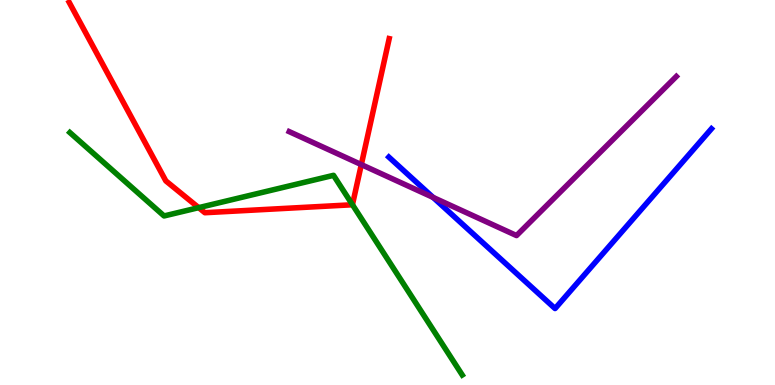[{'lines': ['blue', 'red'], 'intersections': []}, {'lines': ['green', 'red'], 'intersections': [{'x': 2.56, 'y': 4.61}, {'x': 4.55, 'y': 4.68}]}, {'lines': ['purple', 'red'], 'intersections': [{'x': 4.66, 'y': 5.72}]}, {'lines': ['blue', 'green'], 'intersections': []}, {'lines': ['blue', 'purple'], 'intersections': [{'x': 5.59, 'y': 4.87}]}, {'lines': ['green', 'purple'], 'intersections': []}]